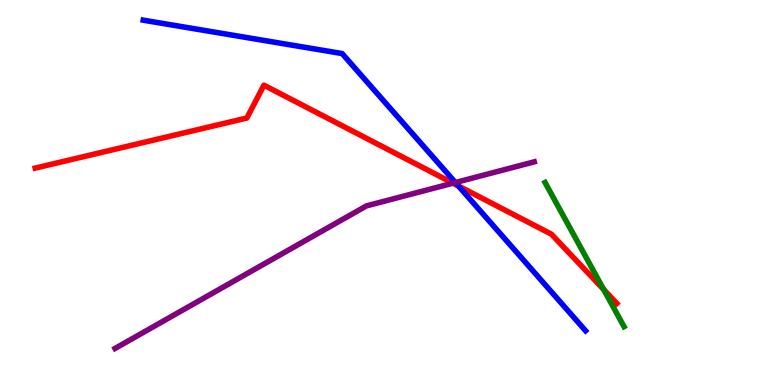[{'lines': ['blue', 'red'], 'intersections': [{'x': 5.92, 'y': 5.17}]}, {'lines': ['green', 'red'], 'intersections': [{'x': 7.79, 'y': 2.48}]}, {'lines': ['purple', 'red'], 'intersections': [{'x': 5.85, 'y': 5.24}]}, {'lines': ['blue', 'green'], 'intersections': []}, {'lines': ['blue', 'purple'], 'intersections': [{'x': 5.88, 'y': 5.26}]}, {'lines': ['green', 'purple'], 'intersections': []}]